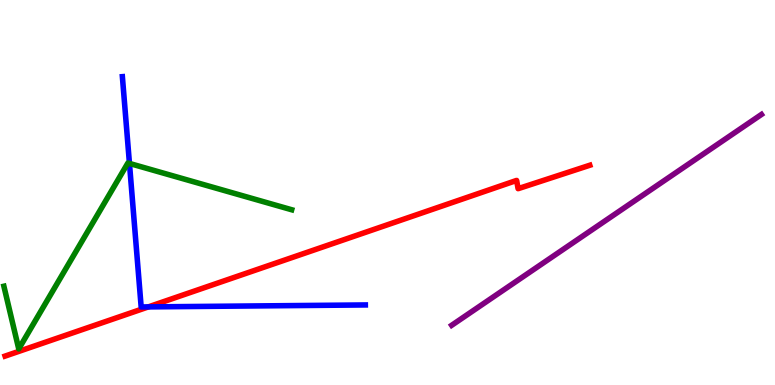[{'lines': ['blue', 'red'], 'intersections': [{'x': 1.91, 'y': 2.03}]}, {'lines': ['green', 'red'], 'intersections': []}, {'lines': ['purple', 'red'], 'intersections': []}, {'lines': ['blue', 'green'], 'intersections': [{'x': 1.67, 'y': 5.75}]}, {'lines': ['blue', 'purple'], 'intersections': []}, {'lines': ['green', 'purple'], 'intersections': []}]